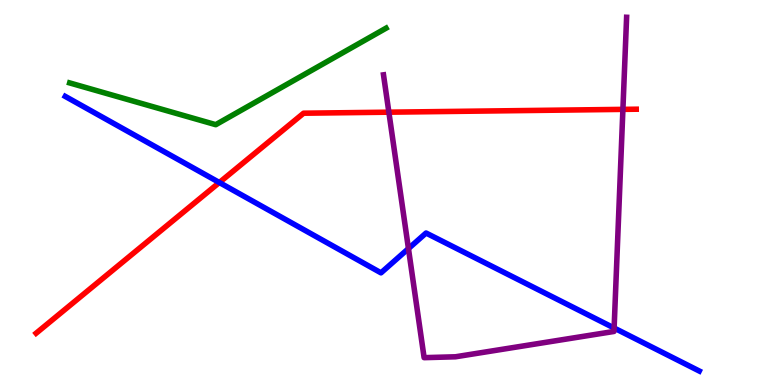[{'lines': ['blue', 'red'], 'intersections': [{'x': 2.83, 'y': 5.26}]}, {'lines': ['green', 'red'], 'intersections': []}, {'lines': ['purple', 'red'], 'intersections': [{'x': 5.02, 'y': 7.09}, {'x': 8.04, 'y': 7.16}]}, {'lines': ['blue', 'green'], 'intersections': []}, {'lines': ['blue', 'purple'], 'intersections': [{'x': 5.27, 'y': 3.54}, {'x': 7.92, 'y': 1.48}]}, {'lines': ['green', 'purple'], 'intersections': []}]